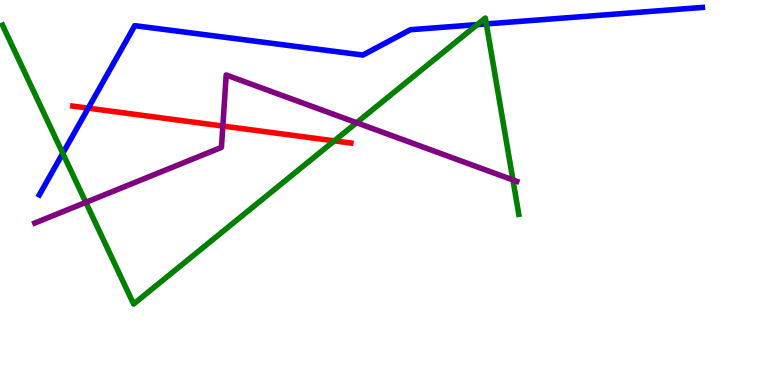[{'lines': ['blue', 'red'], 'intersections': [{'x': 1.14, 'y': 7.19}]}, {'lines': ['green', 'red'], 'intersections': [{'x': 4.31, 'y': 6.34}]}, {'lines': ['purple', 'red'], 'intersections': [{'x': 2.88, 'y': 6.73}]}, {'lines': ['blue', 'green'], 'intersections': [{'x': 0.81, 'y': 6.02}, {'x': 6.16, 'y': 9.36}, {'x': 6.28, 'y': 9.38}]}, {'lines': ['blue', 'purple'], 'intersections': []}, {'lines': ['green', 'purple'], 'intersections': [{'x': 1.11, 'y': 4.74}, {'x': 4.6, 'y': 6.81}, {'x': 6.62, 'y': 5.33}]}]